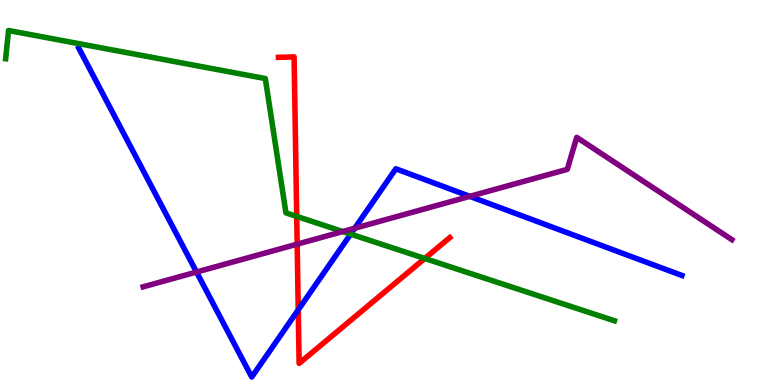[{'lines': ['blue', 'red'], 'intersections': [{'x': 3.85, 'y': 1.95}]}, {'lines': ['green', 'red'], 'intersections': [{'x': 3.83, 'y': 4.38}, {'x': 5.48, 'y': 3.29}]}, {'lines': ['purple', 'red'], 'intersections': [{'x': 3.83, 'y': 3.66}]}, {'lines': ['blue', 'green'], 'intersections': [{'x': 4.52, 'y': 3.92}]}, {'lines': ['blue', 'purple'], 'intersections': [{'x': 2.54, 'y': 2.93}, {'x': 4.58, 'y': 4.07}, {'x': 6.06, 'y': 4.9}]}, {'lines': ['green', 'purple'], 'intersections': [{'x': 4.42, 'y': 3.99}]}]